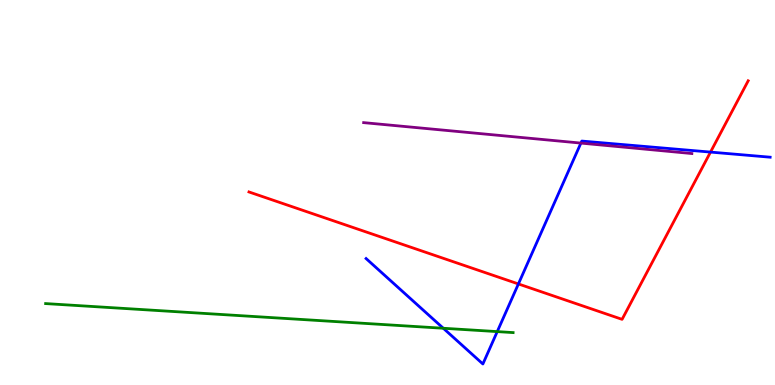[{'lines': ['blue', 'red'], 'intersections': [{'x': 6.69, 'y': 2.62}, {'x': 9.17, 'y': 6.05}]}, {'lines': ['green', 'red'], 'intersections': []}, {'lines': ['purple', 'red'], 'intersections': []}, {'lines': ['blue', 'green'], 'intersections': [{'x': 5.72, 'y': 1.47}, {'x': 6.42, 'y': 1.39}]}, {'lines': ['blue', 'purple'], 'intersections': [{'x': 7.5, 'y': 6.28}]}, {'lines': ['green', 'purple'], 'intersections': []}]